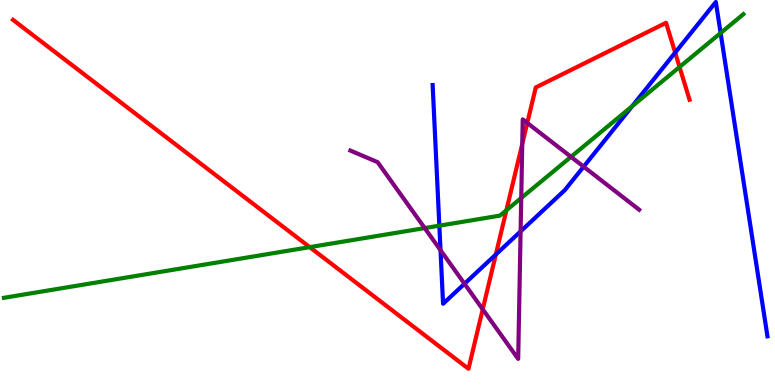[{'lines': ['blue', 'red'], 'intersections': [{'x': 6.4, 'y': 3.39}, {'x': 8.71, 'y': 8.63}]}, {'lines': ['green', 'red'], 'intersections': [{'x': 4.0, 'y': 3.58}, {'x': 6.53, 'y': 4.54}, {'x': 8.77, 'y': 8.26}]}, {'lines': ['purple', 'red'], 'intersections': [{'x': 6.23, 'y': 1.97}, {'x': 6.74, 'y': 6.26}, {'x': 6.8, 'y': 6.81}]}, {'lines': ['blue', 'green'], 'intersections': [{'x': 5.67, 'y': 4.14}, {'x': 8.16, 'y': 7.24}, {'x': 9.3, 'y': 9.14}]}, {'lines': ['blue', 'purple'], 'intersections': [{'x': 5.68, 'y': 3.5}, {'x': 5.99, 'y': 2.63}, {'x': 6.72, 'y': 3.99}, {'x': 7.53, 'y': 5.67}]}, {'lines': ['green', 'purple'], 'intersections': [{'x': 5.48, 'y': 4.08}, {'x': 6.73, 'y': 4.86}, {'x': 7.37, 'y': 5.93}]}]